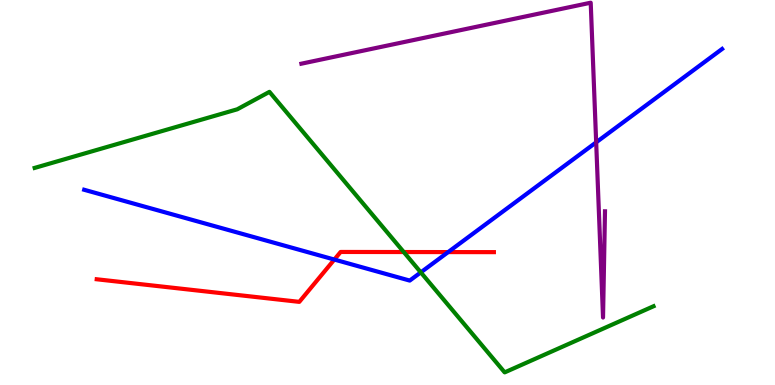[{'lines': ['blue', 'red'], 'intersections': [{'x': 4.31, 'y': 3.26}, {'x': 5.78, 'y': 3.45}]}, {'lines': ['green', 'red'], 'intersections': [{'x': 5.21, 'y': 3.45}]}, {'lines': ['purple', 'red'], 'intersections': []}, {'lines': ['blue', 'green'], 'intersections': [{'x': 5.43, 'y': 2.93}]}, {'lines': ['blue', 'purple'], 'intersections': [{'x': 7.69, 'y': 6.3}]}, {'lines': ['green', 'purple'], 'intersections': []}]